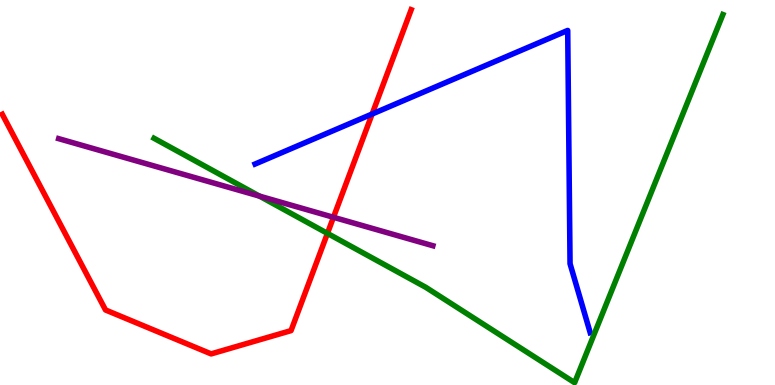[{'lines': ['blue', 'red'], 'intersections': [{'x': 4.8, 'y': 7.04}]}, {'lines': ['green', 'red'], 'intersections': [{'x': 4.23, 'y': 3.94}]}, {'lines': ['purple', 'red'], 'intersections': [{'x': 4.3, 'y': 4.36}]}, {'lines': ['blue', 'green'], 'intersections': []}, {'lines': ['blue', 'purple'], 'intersections': []}, {'lines': ['green', 'purple'], 'intersections': [{'x': 3.35, 'y': 4.91}]}]